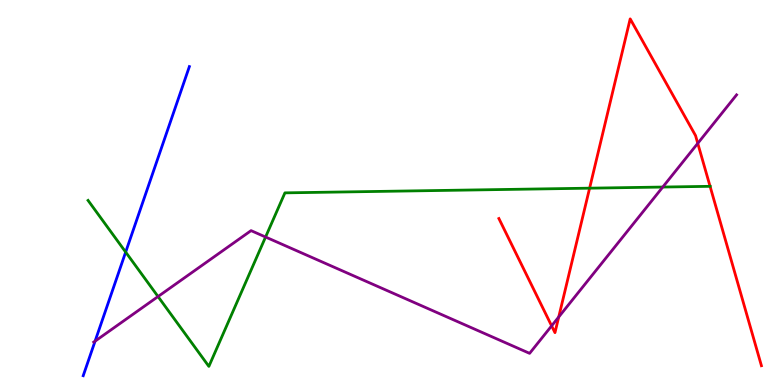[{'lines': ['blue', 'red'], 'intersections': []}, {'lines': ['green', 'red'], 'intersections': [{'x': 7.61, 'y': 5.11}, {'x': 9.16, 'y': 5.16}]}, {'lines': ['purple', 'red'], 'intersections': [{'x': 7.12, 'y': 1.54}, {'x': 7.21, 'y': 1.77}, {'x': 9.0, 'y': 6.28}]}, {'lines': ['blue', 'green'], 'intersections': [{'x': 1.62, 'y': 3.45}]}, {'lines': ['blue', 'purple'], 'intersections': [{'x': 1.23, 'y': 1.14}]}, {'lines': ['green', 'purple'], 'intersections': [{'x': 2.04, 'y': 2.3}, {'x': 3.43, 'y': 3.84}, {'x': 8.55, 'y': 5.14}]}]